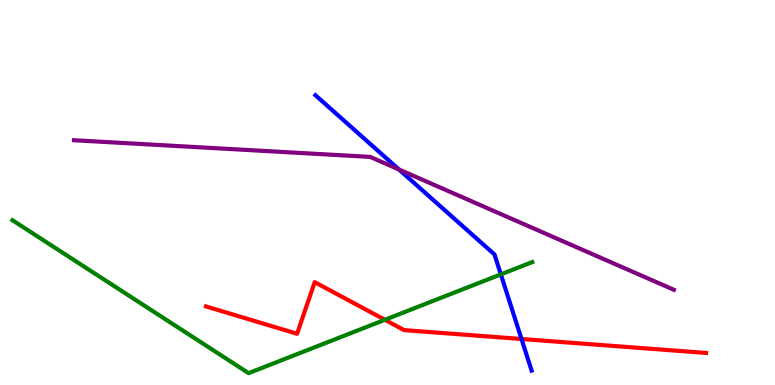[{'lines': ['blue', 'red'], 'intersections': [{'x': 6.73, 'y': 1.19}]}, {'lines': ['green', 'red'], 'intersections': [{'x': 4.97, 'y': 1.69}]}, {'lines': ['purple', 'red'], 'intersections': []}, {'lines': ['blue', 'green'], 'intersections': [{'x': 6.46, 'y': 2.87}]}, {'lines': ['blue', 'purple'], 'intersections': [{'x': 5.15, 'y': 5.6}]}, {'lines': ['green', 'purple'], 'intersections': []}]